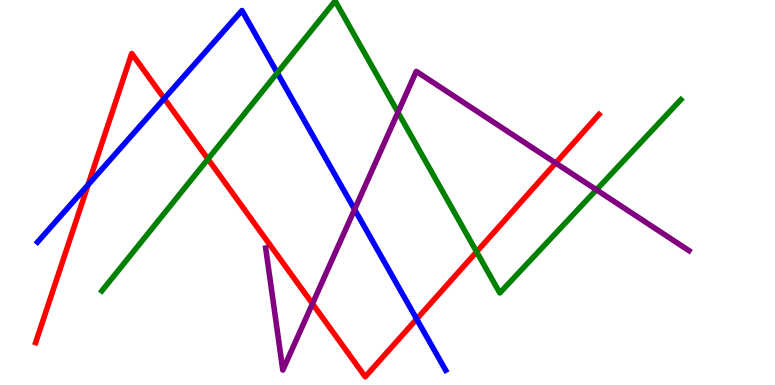[{'lines': ['blue', 'red'], 'intersections': [{'x': 1.14, 'y': 5.2}, {'x': 2.12, 'y': 7.44}, {'x': 5.38, 'y': 1.71}]}, {'lines': ['green', 'red'], 'intersections': [{'x': 2.68, 'y': 5.87}, {'x': 6.15, 'y': 3.46}]}, {'lines': ['purple', 'red'], 'intersections': [{'x': 4.03, 'y': 2.11}, {'x': 7.17, 'y': 5.77}]}, {'lines': ['blue', 'green'], 'intersections': [{'x': 3.58, 'y': 8.11}]}, {'lines': ['blue', 'purple'], 'intersections': [{'x': 4.58, 'y': 4.56}]}, {'lines': ['green', 'purple'], 'intersections': [{'x': 5.14, 'y': 7.08}, {'x': 7.7, 'y': 5.07}]}]